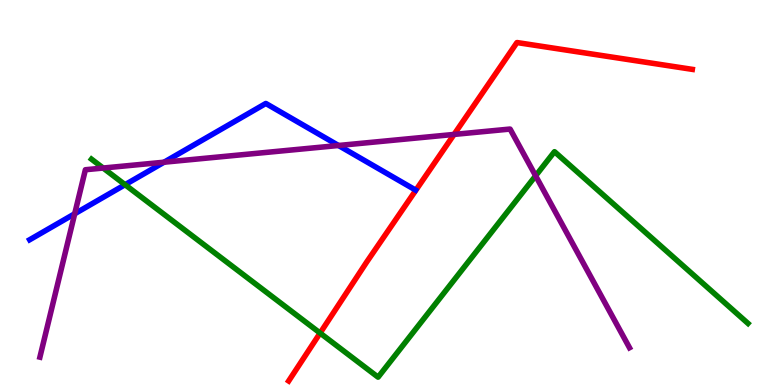[{'lines': ['blue', 'red'], 'intersections': []}, {'lines': ['green', 'red'], 'intersections': [{'x': 4.13, 'y': 1.35}]}, {'lines': ['purple', 'red'], 'intersections': [{'x': 5.86, 'y': 6.51}]}, {'lines': ['blue', 'green'], 'intersections': [{'x': 1.61, 'y': 5.2}]}, {'lines': ['blue', 'purple'], 'intersections': [{'x': 0.964, 'y': 4.45}, {'x': 2.12, 'y': 5.79}, {'x': 4.37, 'y': 6.22}]}, {'lines': ['green', 'purple'], 'intersections': [{'x': 1.33, 'y': 5.64}, {'x': 6.91, 'y': 5.43}]}]